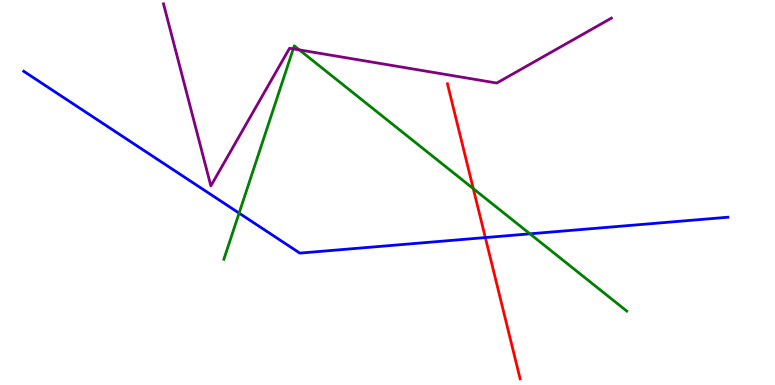[{'lines': ['blue', 'red'], 'intersections': [{'x': 6.26, 'y': 3.83}]}, {'lines': ['green', 'red'], 'intersections': [{'x': 6.11, 'y': 5.1}]}, {'lines': ['purple', 'red'], 'intersections': []}, {'lines': ['blue', 'green'], 'intersections': [{'x': 3.09, 'y': 4.46}, {'x': 6.84, 'y': 3.93}]}, {'lines': ['blue', 'purple'], 'intersections': []}, {'lines': ['green', 'purple'], 'intersections': [{'x': 3.78, 'y': 8.73}, {'x': 3.86, 'y': 8.7}]}]